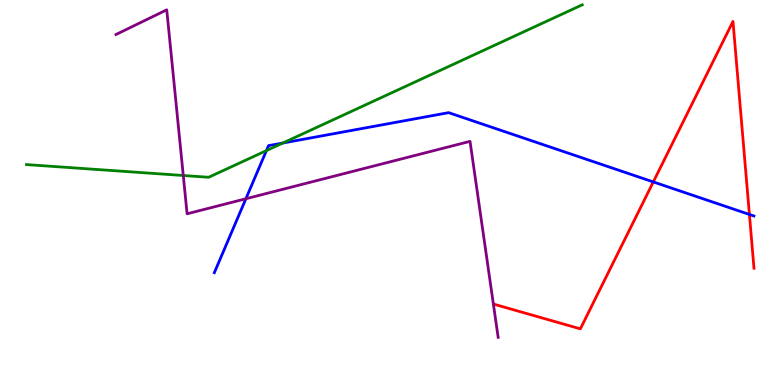[{'lines': ['blue', 'red'], 'intersections': [{'x': 8.43, 'y': 5.27}, {'x': 9.67, 'y': 4.43}]}, {'lines': ['green', 'red'], 'intersections': []}, {'lines': ['purple', 'red'], 'intersections': []}, {'lines': ['blue', 'green'], 'intersections': [{'x': 3.44, 'y': 6.09}, {'x': 3.65, 'y': 6.29}]}, {'lines': ['blue', 'purple'], 'intersections': [{'x': 3.17, 'y': 4.84}]}, {'lines': ['green', 'purple'], 'intersections': [{'x': 2.36, 'y': 5.44}]}]